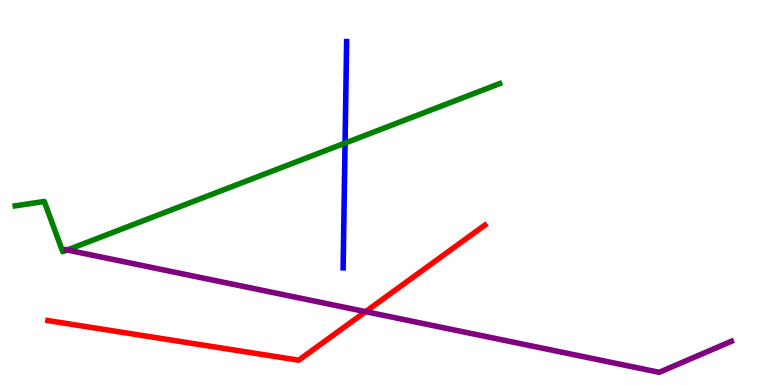[{'lines': ['blue', 'red'], 'intersections': []}, {'lines': ['green', 'red'], 'intersections': []}, {'lines': ['purple', 'red'], 'intersections': [{'x': 4.72, 'y': 1.91}]}, {'lines': ['blue', 'green'], 'intersections': [{'x': 4.45, 'y': 6.28}]}, {'lines': ['blue', 'purple'], 'intersections': []}, {'lines': ['green', 'purple'], 'intersections': [{'x': 0.867, 'y': 3.51}]}]